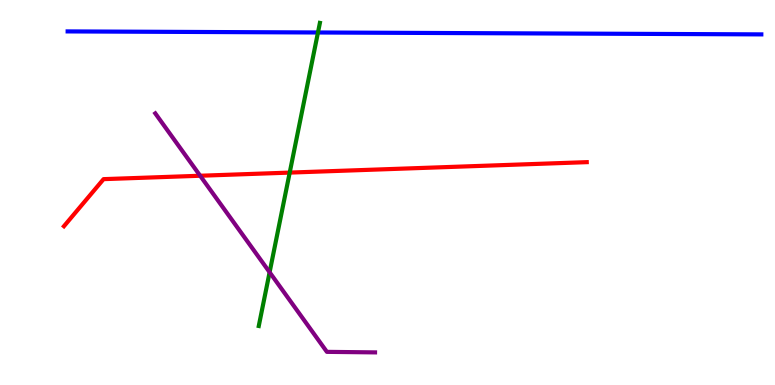[{'lines': ['blue', 'red'], 'intersections': []}, {'lines': ['green', 'red'], 'intersections': [{'x': 3.74, 'y': 5.52}]}, {'lines': ['purple', 'red'], 'intersections': [{'x': 2.58, 'y': 5.44}]}, {'lines': ['blue', 'green'], 'intersections': [{'x': 4.1, 'y': 9.16}]}, {'lines': ['blue', 'purple'], 'intersections': []}, {'lines': ['green', 'purple'], 'intersections': [{'x': 3.48, 'y': 2.93}]}]